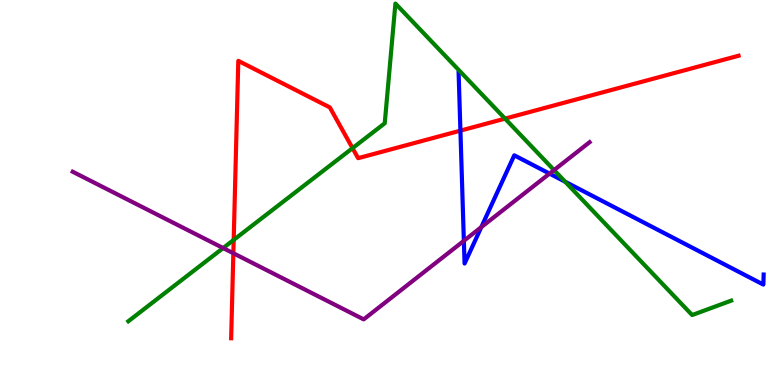[{'lines': ['blue', 'red'], 'intersections': [{'x': 5.94, 'y': 6.61}]}, {'lines': ['green', 'red'], 'intersections': [{'x': 3.02, 'y': 3.77}, {'x': 4.55, 'y': 6.15}, {'x': 6.52, 'y': 6.92}]}, {'lines': ['purple', 'red'], 'intersections': [{'x': 3.01, 'y': 3.42}]}, {'lines': ['blue', 'green'], 'intersections': [{'x': 7.29, 'y': 5.28}]}, {'lines': ['blue', 'purple'], 'intersections': [{'x': 5.99, 'y': 3.75}, {'x': 6.21, 'y': 4.1}, {'x': 7.09, 'y': 5.49}]}, {'lines': ['green', 'purple'], 'intersections': [{'x': 2.88, 'y': 3.56}, {'x': 7.15, 'y': 5.58}]}]